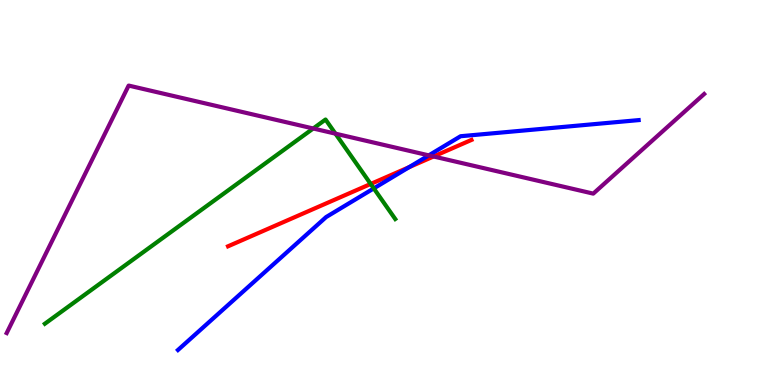[{'lines': ['blue', 'red'], 'intersections': [{'x': 5.28, 'y': 5.66}]}, {'lines': ['green', 'red'], 'intersections': [{'x': 4.78, 'y': 5.22}]}, {'lines': ['purple', 'red'], 'intersections': [{'x': 5.59, 'y': 5.94}]}, {'lines': ['blue', 'green'], 'intersections': [{'x': 4.82, 'y': 5.11}]}, {'lines': ['blue', 'purple'], 'intersections': [{'x': 5.53, 'y': 5.96}]}, {'lines': ['green', 'purple'], 'intersections': [{'x': 4.04, 'y': 6.66}, {'x': 4.33, 'y': 6.53}]}]